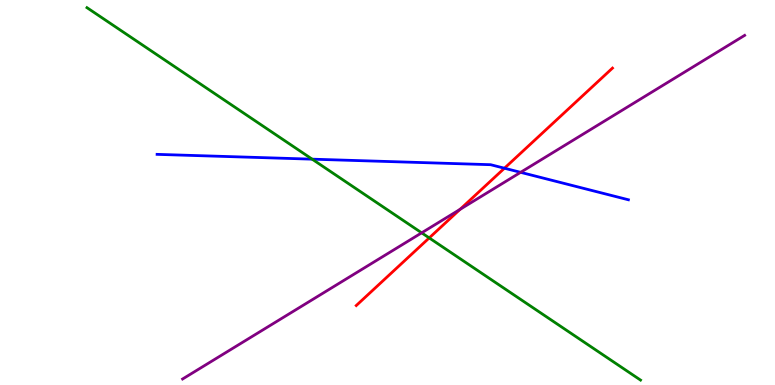[{'lines': ['blue', 'red'], 'intersections': [{'x': 6.51, 'y': 5.63}]}, {'lines': ['green', 'red'], 'intersections': [{'x': 5.54, 'y': 3.82}]}, {'lines': ['purple', 'red'], 'intersections': [{'x': 5.94, 'y': 4.56}]}, {'lines': ['blue', 'green'], 'intersections': [{'x': 4.03, 'y': 5.87}]}, {'lines': ['blue', 'purple'], 'intersections': [{'x': 6.72, 'y': 5.52}]}, {'lines': ['green', 'purple'], 'intersections': [{'x': 5.44, 'y': 3.95}]}]